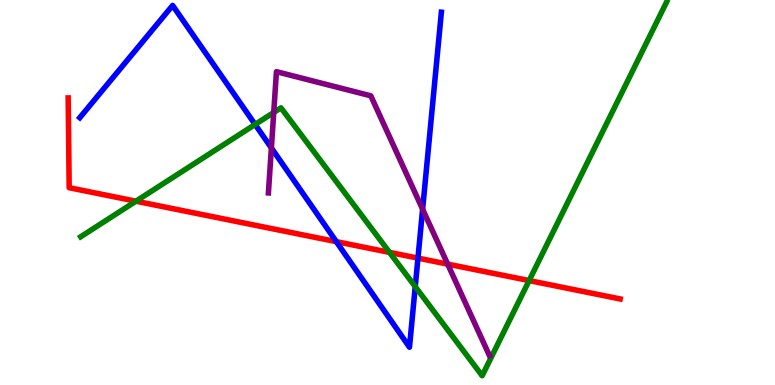[{'lines': ['blue', 'red'], 'intersections': [{'x': 4.34, 'y': 3.72}, {'x': 5.39, 'y': 3.3}]}, {'lines': ['green', 'red'], 'intersections': [{'x': 1.75, 'y': 4.77}, {'x': 5.03, 'y': 3.44}, {'x': 6.83, 'y': 2.71}]}, {'lines': ['purple', 'red'], 'intersections': [{'x': 5.78, 'y': 3.14}]}, {'lines': ['blue', 'green'], 'intersections': [{'x': 3.29, 'y': 6.77}, {'x': 5.36, 'y': 2.55}]}, {'lines': ['blue', 'purple'], 'intersections': [{'x': 3.5, 'y': 6.16}, {'x': 5.45, 'y': 4.56}]}, {'lines': ['green', 'purple'], 'intersections': [{'x': 3.53, 'y': 7.08}]}]